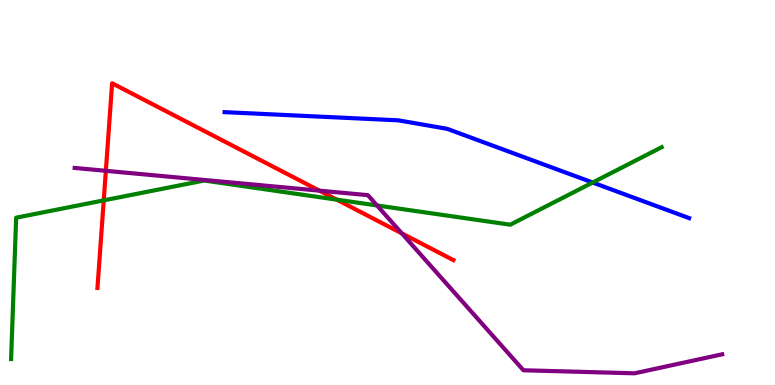[{'lines': ['blue', 'red'], 'intersections': []}, {'lines': ['green', 'red'], 'intersections': [{'x': 1.34, 'y': 4.8}, {'x': 4.35, 'y': 4.81}]}, {'lines': ['purple', 'red'], 'intersections': [{'x': 1.37, 'y': 5.56}, {'x': 4.12, 'y': 5.05}, {'x': 5.18, 'y': 3.94}]}, {'lines': ['blue', 'green'], 'intersections': [{'x': 7.65, 'y': 5.26}]}, {'lines': ['blue', 'purple'], 'intersections': []}, {'lines': ['green', 'purple'], 'intersections': [{'x': 4.86, 'y': 4.66}]}]